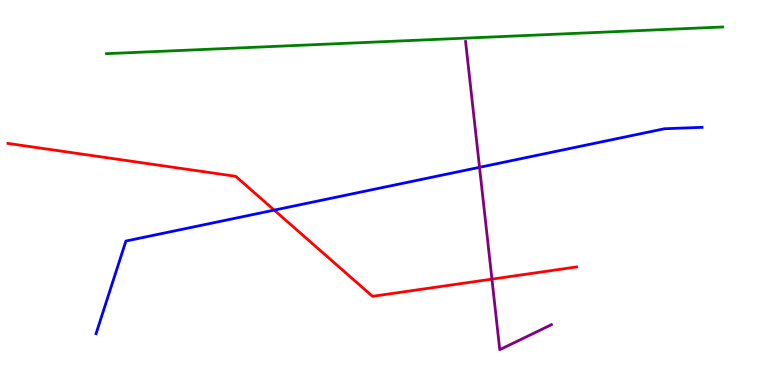[{'lines': ['blue', 'red'], 'intersections': [{'x': 3.54, 'y': 4.54}]}, {'lines': ['green', 'red'], 'intersections': []}, {'lines': ['purple', 'red'], 'intersections': [{'x': 6.35, 'y': 2.75}]}, {'lines': ['blue', 'green'], 'intersections': []}, {'lines': ['blue', 'purple'], 'intersections': [{'x': 6.19, 'y': 5.65}]}, {'lines': ['green', 'purple'], 'intersections': []}]